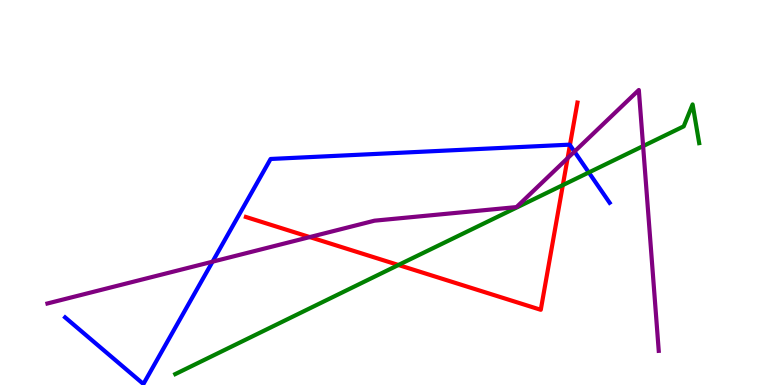[{'lines': ['blue', 'red'], 'intersections': [{'x': 7.35, 'y': 6.23}]}, {'lines': ['green', 'red'], 'intersections': [{'x': 5.14, 'y': 3.12}, {'x': 7.26, 'y': 5.19}]}, {'lines': ['purple', 'red'], 'intersections': [{'x': 4.0, 'y': 3.84}, {'x': 7.32, 'y': 5.89}]}, {'lines': ['blue', 'green'], 'intersections': [{'x': 7.6, 'y': 5.52}]}, {'lines': ['blue', 'purple'], 'intersections': [{'x': 2.74, 'y': 3.2}, {'x': 7.41, 'y': 6.06}]}, {'lines': ['green', 'purple'], 'intersections': [{'x': 8.3, 'y': 6.21}]}]